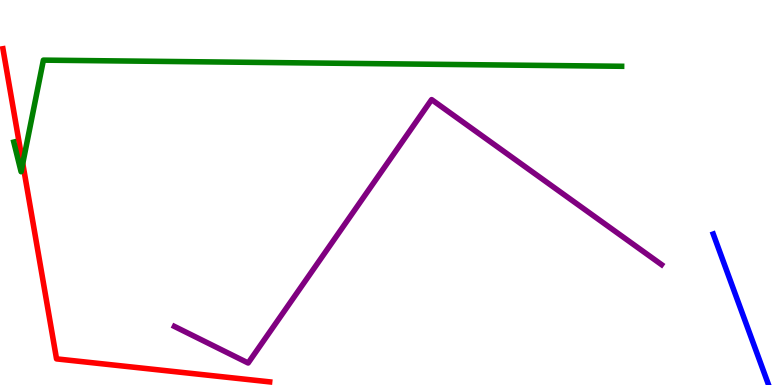[{'lines': ['blue', 'red'], 'intersections': []}, {'lines': ['green', 'red'], 'intersections': [{'x': 0.294, 'y': 5.75}]}, {'lines': ['purple', 'red'], 'intersections': []}, {'lines': ['blue', 'green'], 'intersections': []}, {'lines': ['blue', 'purple'], 'intersections': []}, {'lines': ['green', 'purple'], 'intersections': []}]